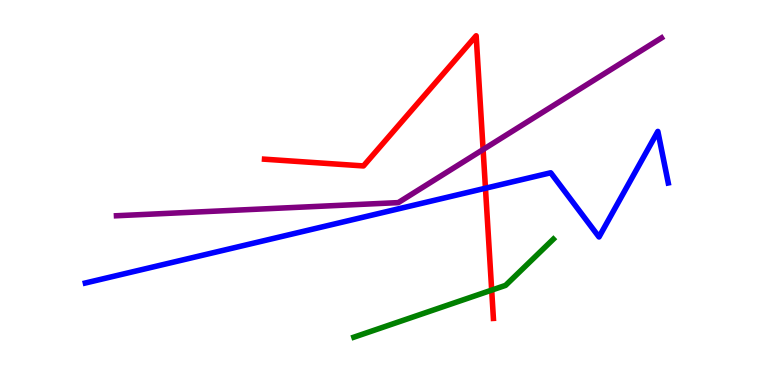[{'lines': ['blue', 'red'], 'intersections': [{'x': 6.26, 'y': 5.11}]}, {'lines': ['green', 'red'], 'intersections': [{'x': 6.34, 'y': 2.46}]}, {'lines': ['purple', 'red'], 'intersections': [{'x': 6.23, 'y': 6.12}]}, {'lines': ['blue', 'green'], 'intersections': []}, {'lines': ['blue', 'purple'], 'intersections': []}, {'lines': ['green', 'purple'], 'intersections': []}]